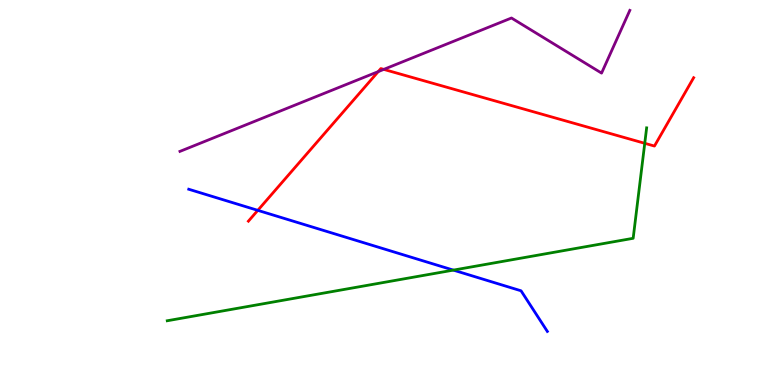[{'lines': ['blue', 'red'], 'intersections': [{'x': 3.33, 'y': 4.54}]}, {'lines': ['green', 'red'], 'intersections': [{'x': 8.32, 'y': 6.28}]}, {'lines': ['purple', 'red'], 'intersections': [{'x': 4.88, 'y': 8.14}, {'x': 4.95, 'y': 8.2}]}, {'lines': ['blue', 'green'], 'intersections': [{'x': 5.85, 'y': 2.98}]}, {'lines': ['blue', 'purple'], 'intersections': []}, {'lines': ['green', 'purple'], 'intersections': []}]